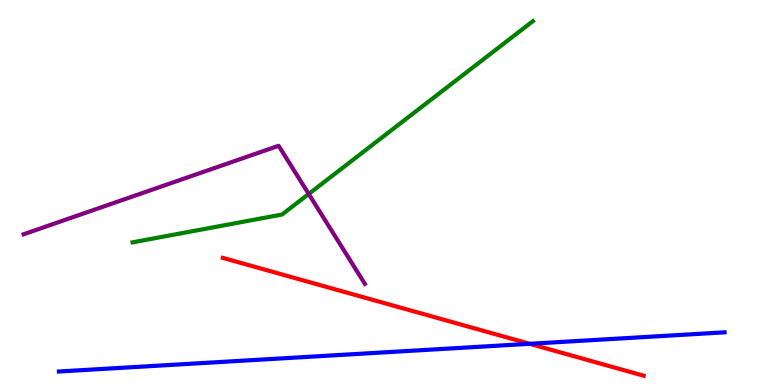[{'lines': ['blue', 'red'], 'intersections': [{'x': 6.83, 'y': 1.07}]}, {'lines': ['green', 'red'], 'intersections': []}, {'lines': ['purple', 'red'], 'intersections': []}, {'lines': ['blue', 'green'], 'intersections': []}, {'lines': ['blue', 'purple'], 'intersections': []}, {'lines': ['green', 'purple'], 'intersections': [{'x': 3.98, 'y': 4.96}]}]